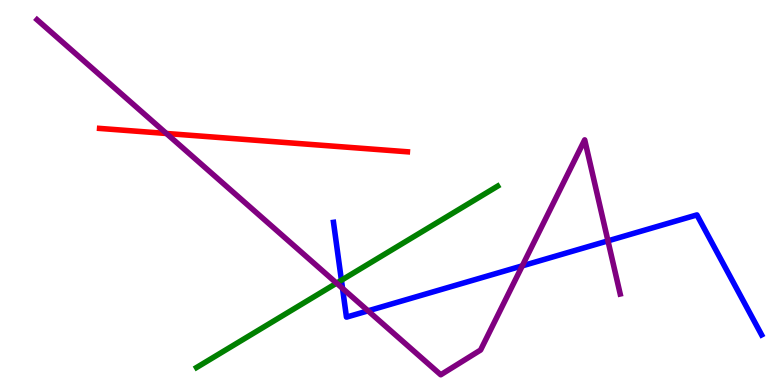[{'lines': ['blue', 'red'], 'intersections': []}, {'lines': ['green', 'red'], 'intersections': []}, {'lines': ['purple', 'red'], 'intersections': [{'x': 2.15, 'y': 6.53}]}, {'lines': ['blue', 'green'], 'intersections': [{'x': 4.41, 'y': 2.72}]}, {'lines': ['blue', 'purple'], 'intersections': [{'x': 4.42, 'y': 2.51}, {'x': 4.75, 'y': 1.93}, {'x': 6.74, 'y': 3.09}, {'x': 7.84, 'y': 3.74}]}, {'lines': ['green', 'purple'], 'intersections': [{'x': 4.34, 'y': 2.65}]}]